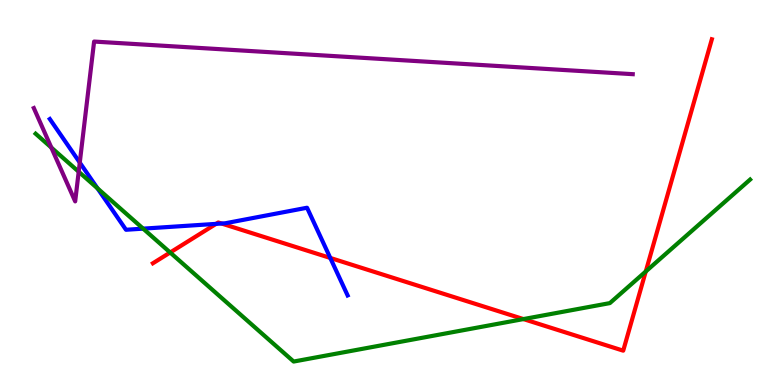[{'lines': ['blue', 'red'], 'intersections': [{'x': 2.79, 'y': 4.19}, {'x': 2.86, 'y': 4.19}, {'x': 4.26, 'y': 3.3}]}, {'lines': ['green', 'red'], 'intersections': [{'x': 2.2, 'y': 3.44}, {'x': 6.75, 'y': 1.71}, {'x': 8.33, 'y': 2.95}]}, {'lines': ['purple', 'red'], 'intersections': []}, {'lines': ['blue', 'green'], 'intersections': [{'x': 1.26, 'y': 5.11}, {'x': 1.85, 'y': 4.06}]}, {'lines': ['blue', 'purple'], 'intersections': [{'x': 1.03, 'y': 5.78}]}, {'lines': ['green', 'purple'], 'intersections': [{'x': 0.662, 'y': 6.17}, {'x': 1.02, 'y': 5.54}]}]